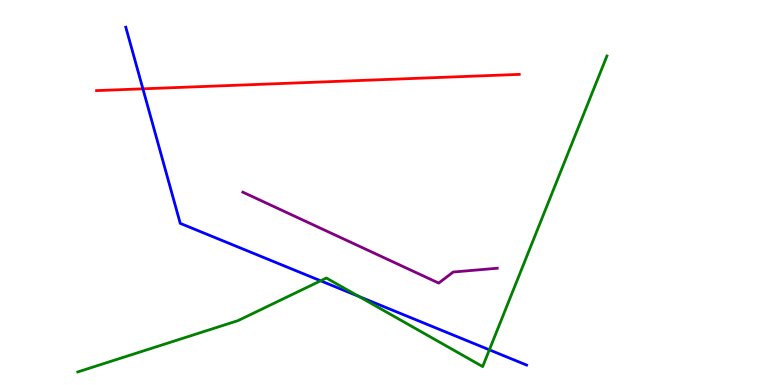[{'lines': ['blue', 'red'], 'intersections': [{'x': 1.84, 'y': 7.69}]}, {'lines': ['green', 'red'], 'intersections': []}, {'lines': ['purple', 'red'], 'intersections': []}, {'lines': ['blue', 'green'], 'intersections': [{'x': 4.14, 'y': 2.71}, {'x': 4.63, 'y': 2.3}, {'x': 6.31, 'y': 0.914}]}, {'lines': ['blue', 'purple'], 'intersections': []}, {'lines': ['green', 'purple'], 'intersections': []}]